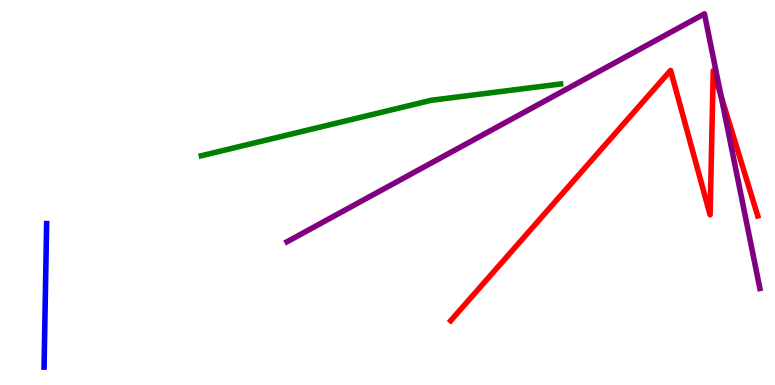[{'lines': ['blue', 'red'], 'intersections': []}, {'lines': ['green', 'red'], 'intersections': []}, {'lines': ['purple', 'red'], 'intersections': [{'x': 9.3, 'y': 7.5}]}, {'lines': ['blue', 'green'], 'intersections': []}, {'lines': ['blue', 'purple'], 'intersections': []}, {'lines': ['green', 'purple'], 'intersections': []}]